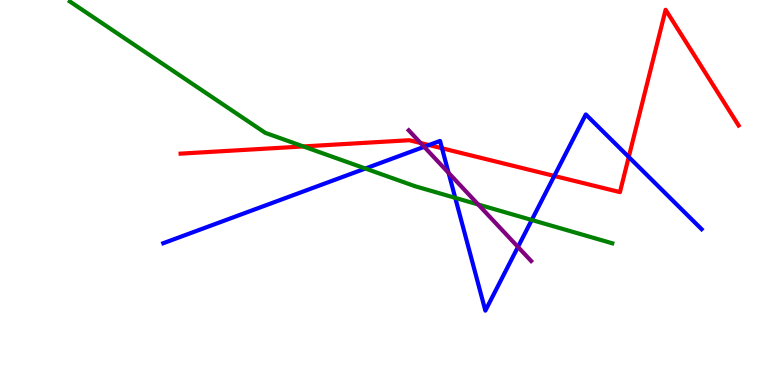[{'lines': ['blue', 'red'], 'intersections': [{'x': 5.53, 'y': 6.23}, {'x': 5.7, 'y': 6.15}, {'x': 7.15, 'y': 5.43}, {'x': 8.11, 'y': 5.92}]}, {'lines': ['green', 'red'], 'intersections': [{'x': 3.91, 'y': 6.2}]}, {'lines': ['purple', 'red'], 'intersections': [{'x': 5.43, 'y': 6.29}]}, {'lines': ['blue', 'green'], 'intersections': [{'x': 4.71, 'y': 5.62}, {'x': 5.87, 'y': 4.86}, {'x': 6.86, 'y': 4.29}]}, {'lines': ['blue', 'purple'], 'intersections': [{'x': 5.47, 'y': 6.19}, {'x': 5.79, 'y': 5.51}, {'x': 6.68, 'y': 3.59}]}, {'lines': ['green', 'purple'], 'intersections': [{'x': 6.17, 'y': 4.69}]}]